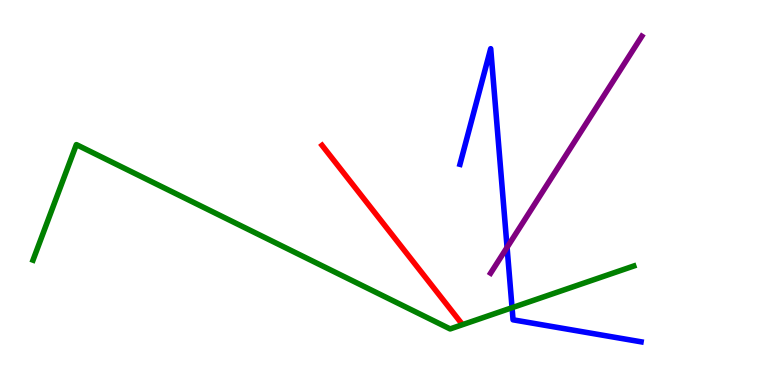[{'lines': ['blue', 'red'], 'intersections': []}, {'lines': ['green', 'red'], 'intersections': []}, {'lines': ['purple', 'red'], 'intersections': []}, {'lines': ['blue', 'green'], 'intersections': [{'x': 6.61, 'y': 2.01}]}, {'lines': ['blue', 'purple'], 'intersections': [{'x': 6.54, 'y': 3.57}]}, {'lines': ['green', 'purple'], 'intersections': []}]